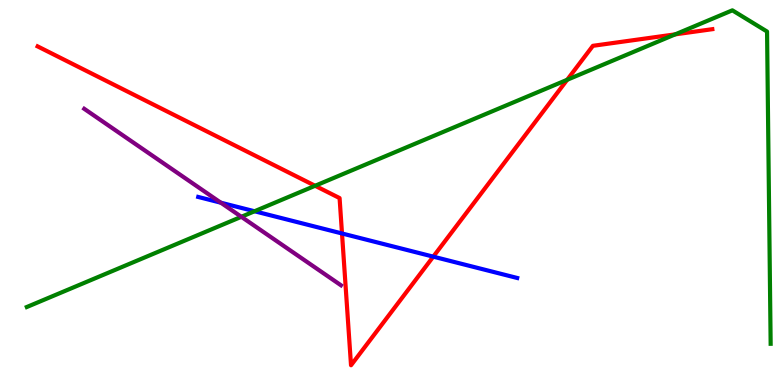[{'lines': ['blue', 'red'], 'intersections': [{'x': 4.41, 'y': 3.94}, {'x': 5.59, 'y': 3.33}]}, {'lines': ['green', 'red'], 'intersections': [{'x': 4.07, 'y': 5.17}, {'x': 7.32, 'y': 7.93}, {'x': 8.71, 'y': 9.11}]}, {'lines': ['purple', 'red'], 'intersections': []}, {'lines': ['blue', 'green'], 'intersections': [{'x': 3.28, 'y': 4.51}]}, {'lines': ['blue', 'purple'], 'intersections': [{'x': 2.85, 'y': 4.74}]}, {'lines': ['green', 'purple'], 'intersections': [{'x': 3.11, 'y': 4.37}]}]